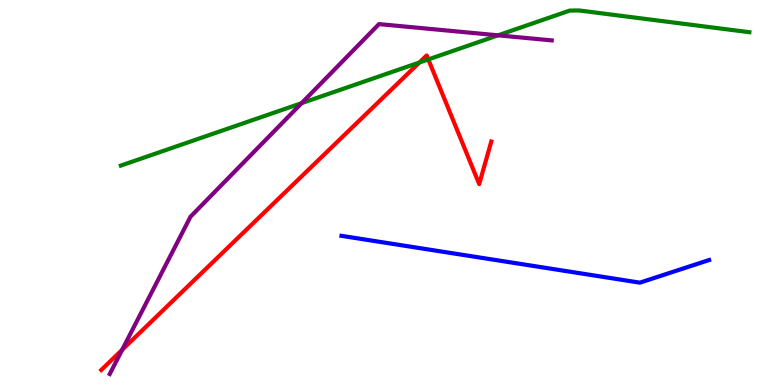[{'lines': ['blue', 'red'], 'intersections': []}, {'lines': ['green', 'red'], 'intersections': [{'x': 5.41, 'y': 8.38}, {'x': 5.53, 'y': 8.46}]}, {'lines': ['purple', 'red'], 'intersections': [{'x': 1.58, 'y': 0.914}]}, {'lines': ['blue', 'green'], 'intersections': []}, {'lines': ['blue', 'purple'], 'intersections': []}, {'lines': ['green', 'purple'], 'intersections': [{'x': 3.89, 'y': 7.32}, {'x': 6.43, 'y': 9.08}]}]